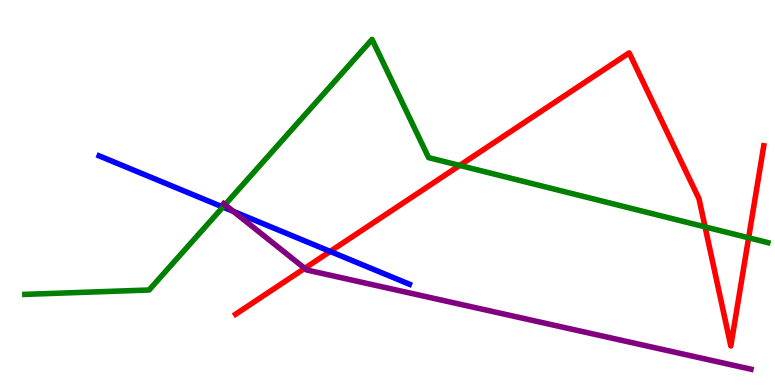[{'lines': ['blue', 'red'], 'intersections': [{'x': 4.26, 'y': 3.47}]}, {'lines': ['green', 'red'], 'intersections': [{'x': 5.93, 'y': 5.7}, {'x': 9.1, 'y': 4.11}, {'x': 9.66, 'y': 3.82}]}, {'lines': ['purple', 'red'], 'intersections': [{'x': 3.93, 'y': 3.03}]}, {'lines': ['blue', 'green'], 'intersections': [{'x': 2.88, 'y': 4.62}]}, {'lines': ['blue', 'purple'], 'intersections': [{'x': 3.01, 'y': 4.51}]}, {'lines': ['green', 'purple'], 'intersections': [{'x': 2.9, 'y': 4.68}]}]